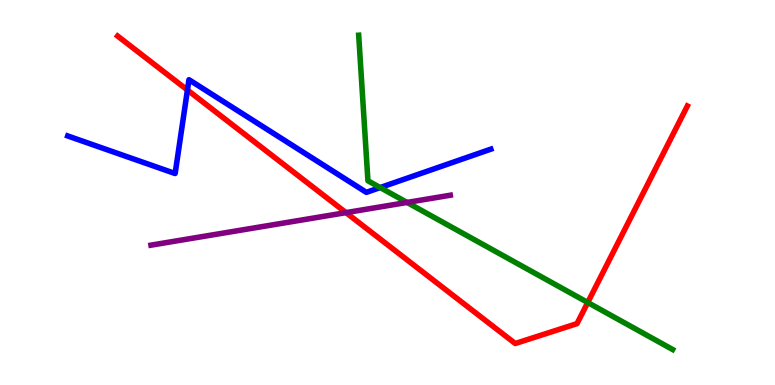[{'lines': ['blue', 'red'], 'intersections': [{'x': 2.42, 'y': 7.66}]}, {'lines': ['green', 'red'], 'intersections': [{'x': 7.58, 'y': 2.14}]}, {'lines': ['purple', 'red'], 'intersections': [{'x': 4.46, 'y': 4.48}]}, {'lines': ['blue', 'green'], 'intersections': [{'x': 4.91, 'y': 5.13}]}, {'lines': ['blue', 'purple'], 'intersections': []}, {'lines': ['green', 'purple'], 'intersections': [{'x': 5.25, 'y': 4.74}]}]